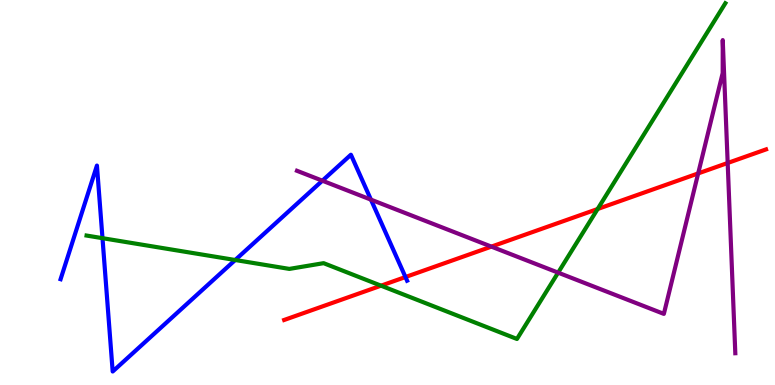[{'lines': ['blue', 'red'], 'intersections': [{'x': 5.23, 'y': 2.8}]}, {'lines': ['green', 'red'], 'intersections': [{'x': 4.92, 'y': 2.58}, {'x': 7.71, 'y': 4.57}]}, {'lines': ['purple', 'red'], 'intersections': [{'x': 6.34, 'y': 3.59}, {'x': 9.01, 'y': 5.5}, {'x': 9.39, 'y': 5.77}]}, {'lines': ['blue', 'green'], 'intersections': [{'x': 1.32, 'y': 3.81}, {'x': 3.04, 'y': 3.25}]}, {'lines': ['blue', 'purple'], 'intersections': [{'x': 4.16, 'y': 5.31}, {'x': 4.79, 'y': 4.81}]}, {'lines': ['green', 'purple'], 'intersections': [{'x': 7.2, 'y': 2.92}]}]